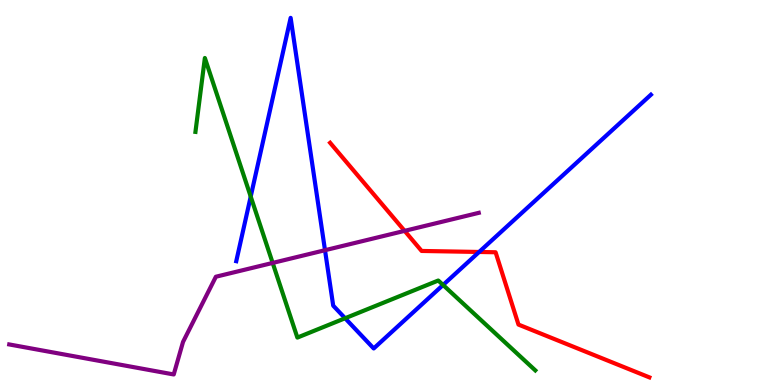[{'lines': ['blue', 'red'], 'intersections': [{'x': 6.18, 'y': 3.46}]}, {'lines': ['green', 'red'], 'intersections': []}, {'lines': ['purple', 'red'], 'intersections': [{'x': 5.22, 'y': 4.0}]}, {'lines': ['blue', 'green'], 'intersections': [{'x': 3.23, 'y': 4.89}, {'x': 4.45, 'y': 1.73}, {'x': 5.72, 'y': 2.6}]}, {'lines': ['blue', 'purple'], 'intersections': [{'x': 4.19, 'y': 3.5}]}, {'lines': ['green', 'purple'], 'intersections': [{'x': 3.52, 'y': 3.17}]}]